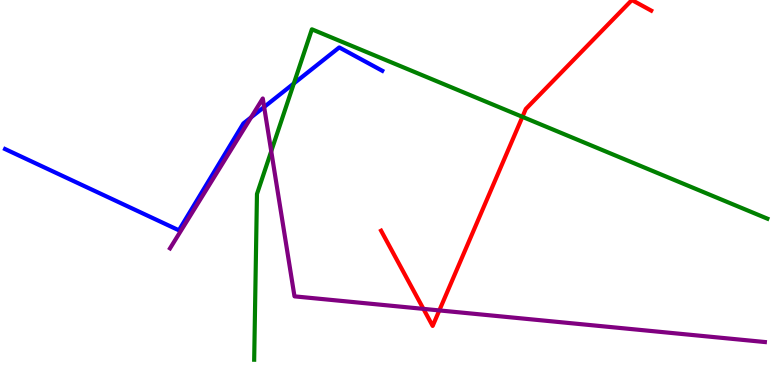[{'lines': ['blue', 'red'], 'intersections': []}, {'lines': ['green', 'red'], 'intersections': [{'x': 6.74, 'y': 6.97}]}, {'lines': ['purple', 'red'], 'intersections': [{'x': 5.46, 'y': 1.98}, {'x': 5.67, 'y': 1.94}]}, {'lines': ['blue', 'green'], 'intersections': [{'x': 3.79, 'y': 7.83}]}, {'lines': ['blue', 'purple'], 'intersections': [{'x': 3.24, 'y': 6.95}, {'x': 3.41, 'y': 7.22}]}, {'lines': ['green', 'purple'], 'intersections': [{'x': 3.5, 'y': 6.07}]}]